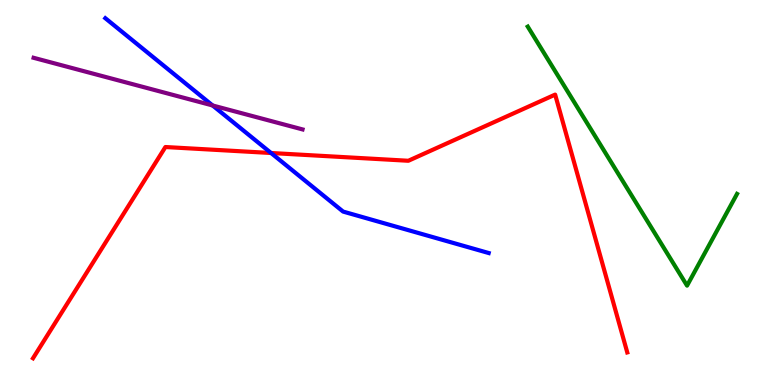[{'lines': ['blue', 'red'], 'intersections': [{'x': 3.5, 'y': 6.03}]}, {'lines': ['green', 'red'], 'intersections': []}, {'lines': ['purple', 'red'], 'intersections': []}, {'lines': ['blue', 'green'], 'intersections': []}, {'lines': ['blue', 'purple'], 'intersections': [{'x': 2.74, 'y': 7.26}]}, {'lines': ['green', 'purple'], 'intersections': []}]